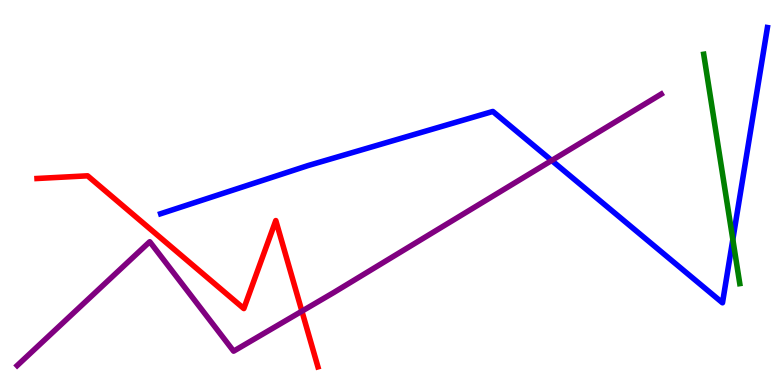[{'lines': ['blue', 'red'], 'intersections': []}, {'lines': ['green', 'red'], 'intersections': []}, {'lines': ['purple', 'red'], 'intersections': [{'x': 3.9, 'y': 1.92}]}, {'lines': ['blue', 'green'], 'intersections': [{'x': 9.46, 'y': 3.78}]}, {'lines': ['blue', 'purple'], 'intersections': [{'x': 7.12, 'y': 5.83}]}, {'lines': ['green', 'purple'], 'intersections': []}]